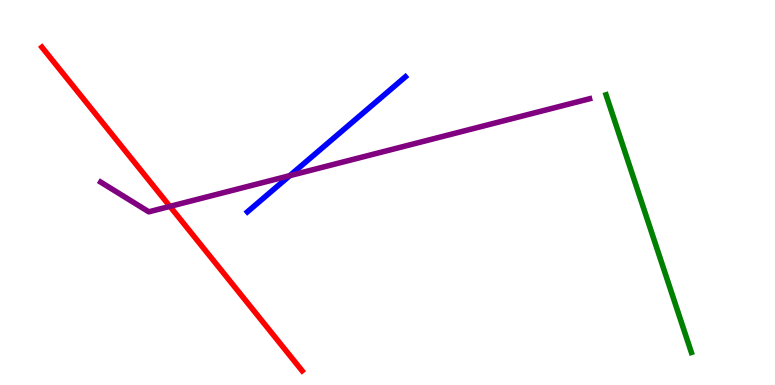[{'lines': ['blue', 'red'], 'intersections': []}, {'lines': ['green', 'red'], 'intersections': []}, {'lines': ['purple', 'red'], 'intersections': [{'x': 2.19, 'y': 4.64}]}, {'lines': ['blue', 'green'], 'intersections': []}, {'lines': ['blue', 'purple'], 'intersections': [{'x': 3.74, 'y': 5.44}]}, {'lines': ['green', 'purple'], 'intersections': []}]